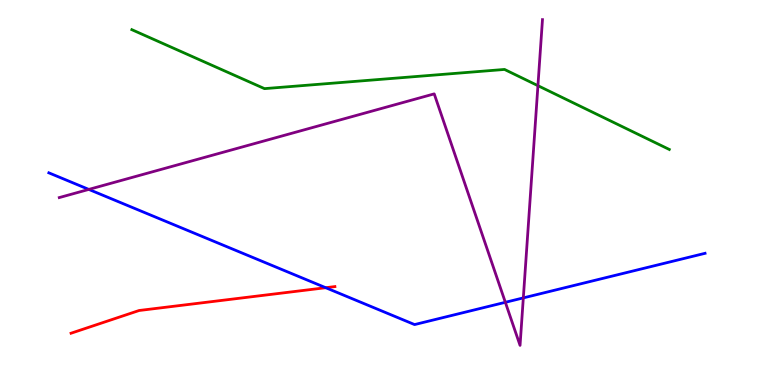[{'lines': ['blue', 'red'], 'intersections': [{'x': 4.2, 'y': 2.53}]}, {'lines': ['green', 'red'], 'intersections': []}, {'lines': ['purple', 'red'], 'intersections': []}, {'lines': ['blue', 'green'], 'intersections': []}, {'lines': ['blue', 'purple'], 'intersections': [{'x': 1.15, 'y': 5.08}, {'x': 6.52, 'y': 2.15}, {'x': 6.75, 'y': 2.26}]}, {'lines': ['green', 'purple'], 'intersections': [{'x': 6.94, 'y': 7.77}]}]